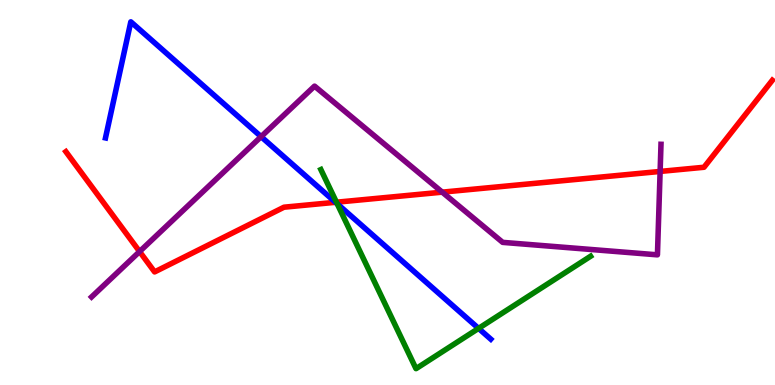[{'lines': ['blue', 'red'], 'intersections': [{'x': 4.33, 'y': 4.75}]}, {'lines': ['green', 'red'], 'intersections': [{'x': 4.34, 'y': 4.75}]}, {'lines': ['purple', 'red'], 'intersections': [{'x': 1.8, 'y': 3.47}, {'x': 5.71, 'y': 5.01}, {'x': 8.52, 'y': 5.55}]}, {'lines': ['blue', 'green'], 'intersections': [{'x': 4.35, 'y': 4.71}, {'x': 6.18, 'y': 1.47}]}, {'lines': ['blue', 'purple'], 'intersections': [{'x': 3.37, 'y': 6.45}]}, {'lines': ['green', 'purple'], 'intersections': []}]